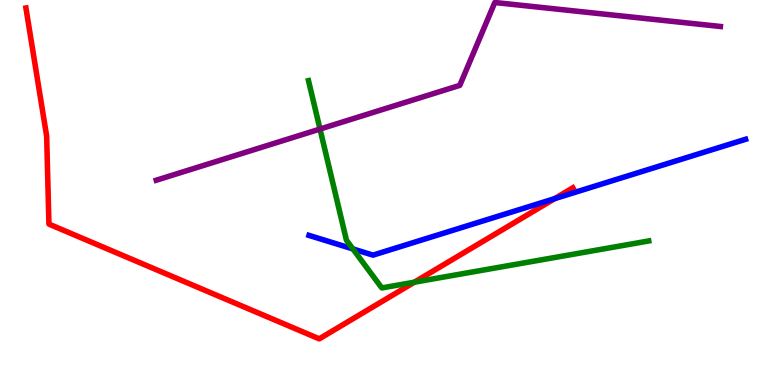[{'lines': ['blue', 'red'], 'intersections': [{'x': 7.16, 'y': 4.84}]}, {'lines': ['green', 'red'], 'intersections': [{'x': 5.35, 'y': 2.67}]}, {'lines': ['purple', 'red'], 'intersections': []}, {'lines': ['blue', 'green'], 'intersections': [{'x': 4.55, 'y': 3.53}]}, {'lines': ['blue', 'purple'], 'intersections': []}, {'lines': ['green', 'purple'], 'intersections': [{'x': 4.13, 'y': 6.65}]}]